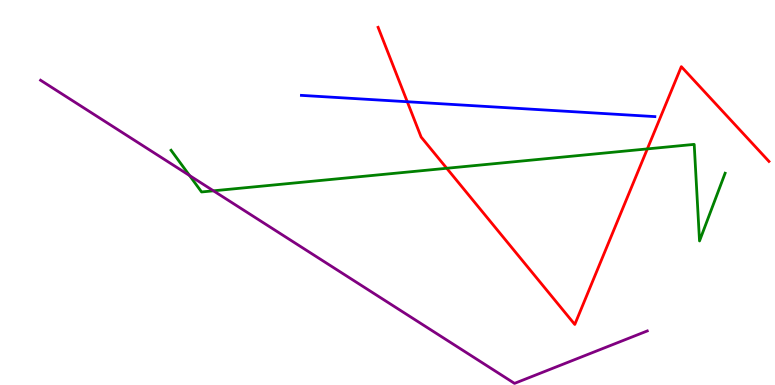[{'lines': ['blue', 'red'], 'intersections': [{'x': 5.26, 'y': 7.36}]}, {'lines': ['green', 'red'], 'intersections': [{'x': 5.76, 'y': 5.63}, {'x': 8.35, 'y': 6.13}]}, {'lines': ['purple', 'red'], 'intersections': []}, {'lines': ['blue', 'green'], 'intersections': []}, {'lines': ['blue', 'purple'], 'intersections': []}, {'lines': ['green', 'purple'], 'intersections': [{'x': 2.45, 'y': 5.44}, {'x': 2.75, 'y': 5.04}]}]